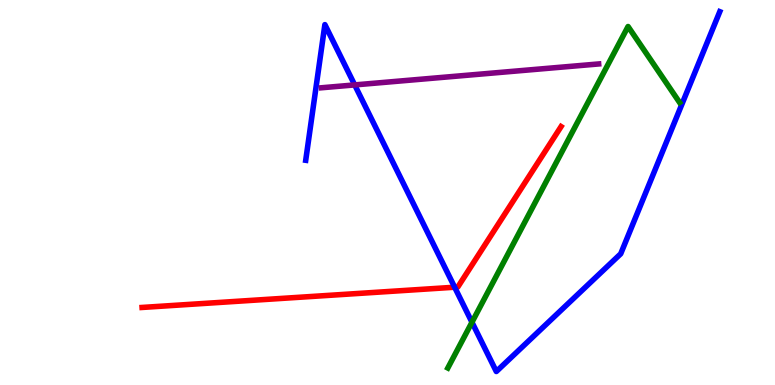[{'lines': ['blue', 'red'], 'intersections': [{'x': 5.87, 'y': 2.54}]}, {'lines': ['green', 'red'], 'intersections': []}, {'lines': ['purple', 'red'], 'intersections': []}, {'lines': ['blue', 'green'], 'intersections': [{'x': 6.09, 'y': 1.63}]}, {'lines': ['blue', 'purple'], 'intersections': [{'x': 4.58, 'y': 7.79}]}, {'lines': ['green', 'purple'], 'intersections': []}]